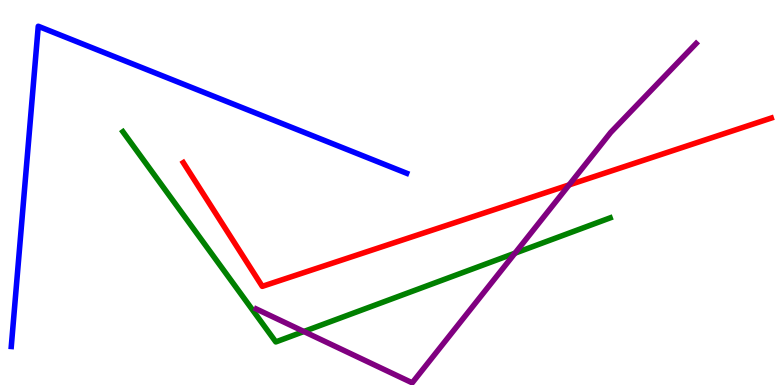[{'lines': ['blue', 'red'], 'intersections': []}, {'lines': ['green', 'red'], 'intersections': []}, {'lines': ['purple', 'red'], 'intersections': [{'x': 7.34, 'y': 5.2}]}, {'lines': ['blue', 'green'], 'intersections': []}, {'lines': ['blue', 'purple'], 'intersections': []}, {'lines': ['green', 'purple'], 'intersections': [{'x': 3.92, 'y': 1.39}, {'x': 6.64, 'y': 3.42}]}]